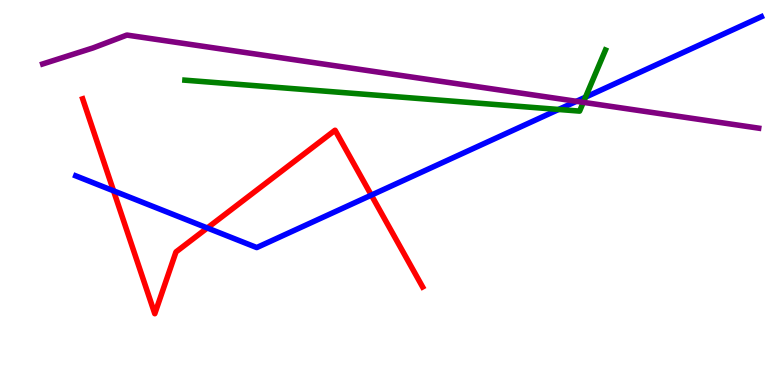[{'lines': ['blue', 'red'], 'intersections': [{'x': 1.47, 'y': 5.04}, {'x': 2.68, 'y': 4.08}, {'x': 4.79, 'y': 4.93}]}, {'lines': ['green', 'red'], 'intersections': []}, {'lines': ['purple', 'red'], 'intersections': []}, {'lines': ['blue', 'green'], 'intersections': [{'x': 7.21, 'y': 7.16}, {'x': 7.55, 'y': 7.48}]}, {'lines': ['blue', 'purple'], 'intersections': [{'x': 7.44, 'y': 7.37}]}, {'lines': ['green', 'purple'], 'intersections': [{'x': 7.53, 'y': 7.34}]}]